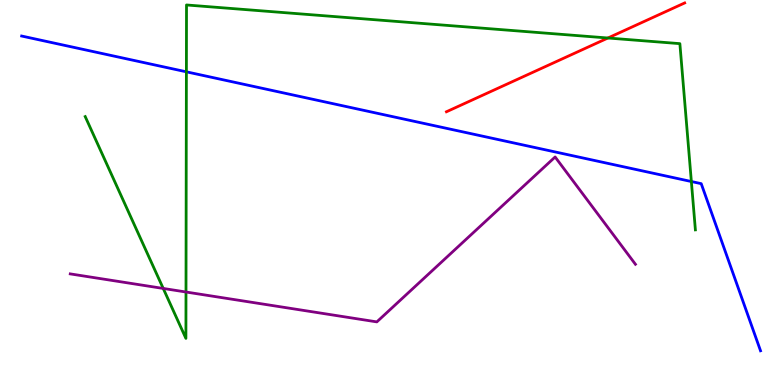[{'lines': ['blue', 'red'], 'intersections': []}, {'lines': ['green', 'red'], 'intersections': [{'x': 7.84, 'y': 9.01}]}, {'lines': ['purple', 'red'], 'intersections': []}, {'lines': ['blue', 'green'], 'intersections': [{'x': 2.41, 'y': 8.13}, {'x': 8.92, 'y': 5.29}]}, {'lines': ['blue', 'purple'], 'intersections': []}, {'lines': ['green', 'purple'], 'intersections': [{'x': 2.11, 'y': 2.51}, {'x': 2.4, 'y': 2.42}]}]